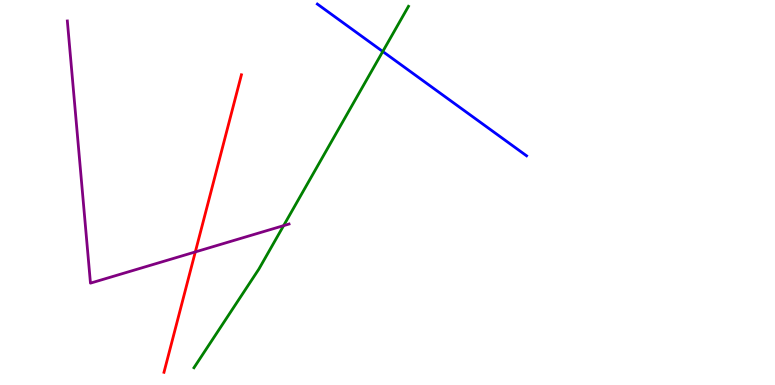[{'lines': ['blue', 'red'], 'intersections': []}, {'lines': ['green', 'red'], 'intersections': []}, {'lines': ['purple', 'red'], 'intersections': [{'x': 2.52, 'y': 3.46}]}, {'lines': ['blue', 'green'], 'intersections': [{'x': 4.94, 'y': 8.66}]}, {'lines': ['blue', 'purple'], 'intersections': []}, {'lines': ['green', 'purple'], 'intersections': [{'x': 3.66, 'y': 4.14}]}]